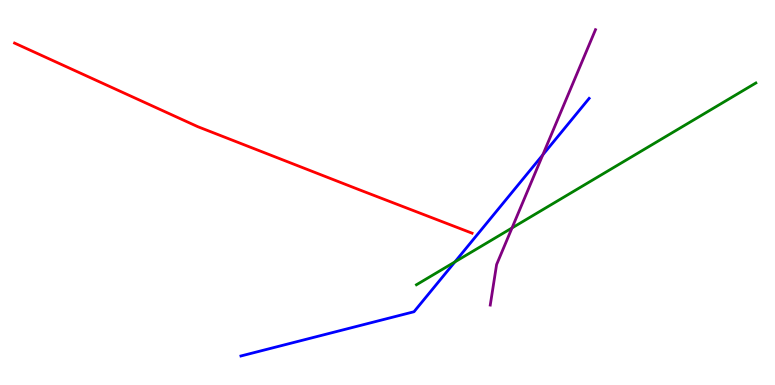[{'lines': ['blue', 'red'], 'intersections': []}, {'lines': ['green', 'red'], 'intersections': []}, {'lines': ['purple', 'red'], 'intersections': []}, {'lines': ['blue', 'green'], 'intersections': [{'x': 5.87, 'y': 3.2}]}, {'lines': ['blue', 'purple'], 'intersections': [{'x': 7.0, 'y': 5.98}]}, {'lines': ['green', 'purple'], 'intersections': [{'x': 6.61, 'y': 4.08}]}]